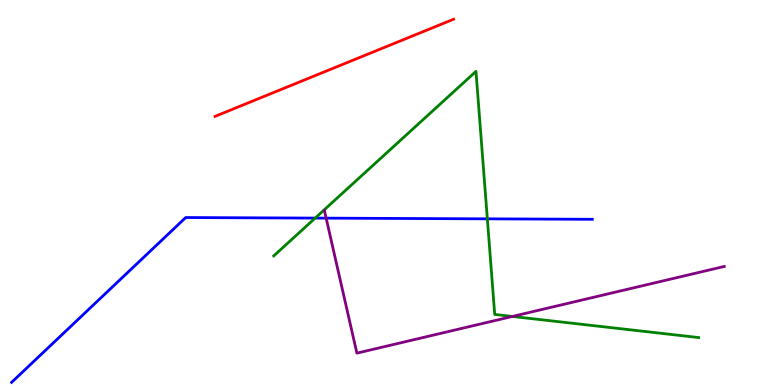[{'lines': ['blue', 'red'], 'intersections': []}, {'lines': ['green', 'red'], 'intersections': []}, {'lines': ['purple', 'red'], 'intersections': []}, {'lines': ['blue', 'green'], 'intersections': [{'x': 4.07, 'y': 4.34}, {'x': 6.29, 'y': 4.32}]}, {'lines': ['blue', 'purple'], 'intersections': [{'x': 4.21, 'y': 4.33}]}, {'lines': ['green', 'purple'], 'intersections': [{'x': 6.61, 'y': 1.78}]}]